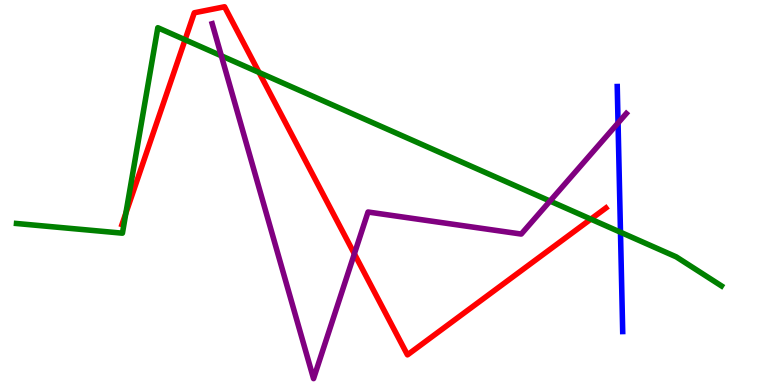[{'lines': ['blue', 'red'], 'intersections': []}, {'lines': ['green', 'red'], 'intersections': [{'x': 1.62, 'y': 4.46}, {'x': 2.39, 'y': 8.97}, {'x': 3.34, 'y': 8.12}, {'x': 7.62, 'y': 4.31}]}, {'lines': ['purple', 'red'], 'intersections': [{'x': 4.57, 'y': 3.41}]}, {'lines': ['blue', 'green'], 'intersections': [{'x': 8.01, 'y': 3.97}]}, {'lines': ['blue', 'purple'], 'intersections': [{'x': 7.97, 'y': 6.81}]}, {'lines': ['green', 'purple'], 'intersections': [{'x': 2.86, 'y': 8.55}, {'x': 7.1, 'y': 4.78}]}]